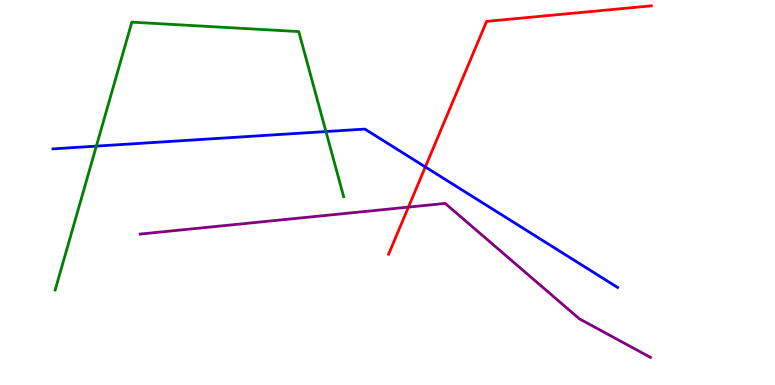[{'lines': ['blue', 'red'], 'intersections': [{'x': 5.49, 'y': 5.66}]}, {'lines': ['green', 'red'], 'intersections': []}, {'lines': ['purple', 'red'], 'intersections': [{'x': 5.27, 'y': 4.62}]}, {'lines': ['blue', 'green'], 'intersections': [{'x': 1.24, 'y': 6.2}, {'x': 4.21, 'y': 6.58}]}, {'lines': ['blue', 'purple'], 'intersections': []}, {'lines': ['green', 'purple'], 'intersections': []}]